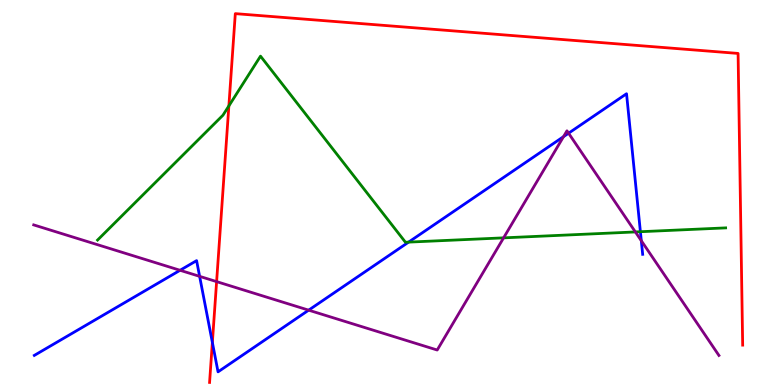[{'lines': ['blue', 'red'], 'intersections': [{'x': 2.74, 'y': 1.11}]}, {'lines': ['green', 'red'], 'intersections': [{'x': 2.95, 'y': 7.25}]}, {'lines': ['purple', 'red'], 'intersections': [{'x': 2.79, 'y': 2.69}]}, {'lines': ['blue', 'green'], 'intersections': [{'x': 5.27, 'y': 3.71}, {'x': 8.26, 'y': 3.98}]}, {'lines': ['blue', 'purple'], 'intersections': [{'x': 2.32, 'y': 2.98}, {'x': 2.58, 'y': 2.82}, {'x': 3.98, 'y': 1.94}, {'x': 7.27, 'y': 6.45}, {'x': 7.34, 'y': 6.54}, {'x': 8.27, 'y': 3.75}]}, {'lines': ['green', 'purple'], 'intersections': [{'x': 6.5, 'y': 3.82}, {'x': 8.2, 'y': 3.98}]}]